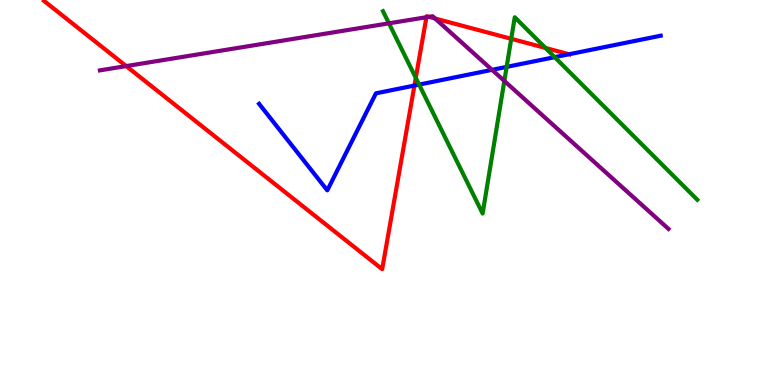[{'lines': ['blue', 'red'], 'intersections': [{'x': 5.35, 'y': 7.78}, {'x': 7.34, 'y': 8.59}]}, {'lines': ['green', 'red'], 'intersections': [{'x': 5.37, 'y': 7.98}, {'x': 6.6, 'y': 8.99}, {'x': 7.04, 'y': 8.75}]}, {'lines': ['purple', 'red'], 'intersections': [{'x': 1.63, 'y': 8.28}, {'x': 5.5, 'y': 9.55}, {'x': 5.53, 'y': 9.56}, {'x': 5.61, 'y': 9.52}]}, {'lines': ['blue', 'green'], 'intersections': [{'x': 5.41, 'y': 7.8}, {'x': 6.54, 'y': 8.26}, {'x': 7.16, 'y': 8.52}]}, {'lines': ['blue', 'purple'], 'intersections': [{'x': 6.35, 'y': 8.19}]}, {'lines': ['green', 'purple'], 'intersections': [{'x': 5.02, 'y': 9.39}, {'x': 6.51, 'y': 7.9}]}]